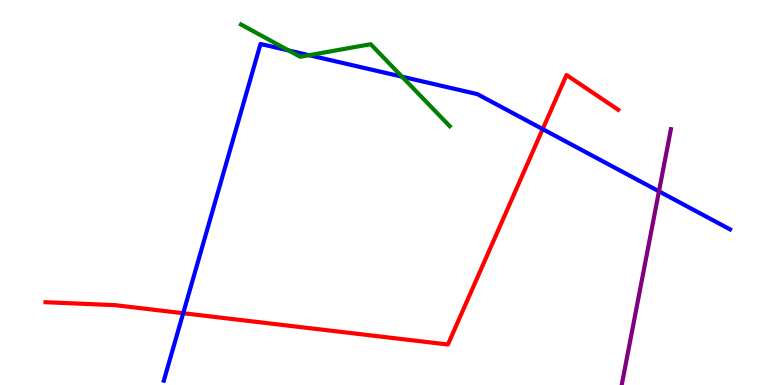[{'lines': ['blue', 'red'], 'intersections': [{'x': 2.36, 'y': 1.86}, {'x': 7.0, 'y': 6.65}]}, {'lines': ['green', 'red'], 'intersections': []}, {'lines': ['purple', 'red'], 'intersections': []}, {'lines': ['blue', 'green'], 'intersections': [{'x': 3.72, 'y': 8.69}, {'x': 3.99, 'y': 8.57}, {'x': 5.19, 'y': 8.01}]}, {'lines': ['blue', 'purple'], 'intersections': [{'x': 8.5, 'y': 5.03}]}, {'lines': ['green', 'purple'], 'intersections': []}]